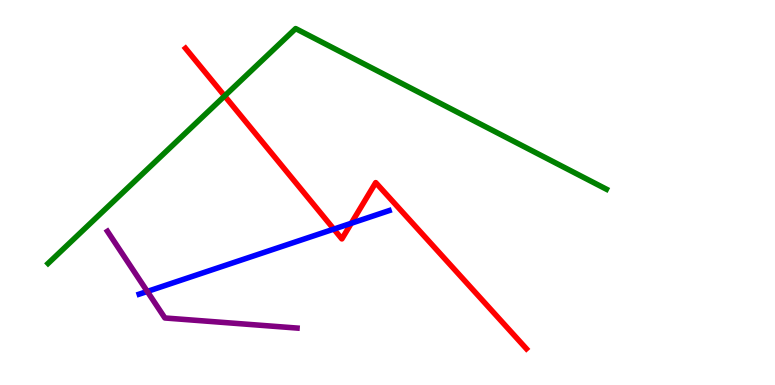[{'lines': ['blue', 'red'], 'intersections': [{'x': 4.31, 'y': 4.05}, {'x': 4.53, 'y': 4.2}]}, {'lines': ['green', 'red'], 'intersections': [{'x': 2.9, 'y': 7.51}]}, {'lines': ['purple', 'red'], 'intersections': []}, {'lines': ['blue', 'green'], 'intersections': []}, {'lines': ['blue', 'purple'], 'intersections': [{'x': 1.9, 'y': 2.43}]}, {'lines': ['green', 'purple'], 'intersections': []}]